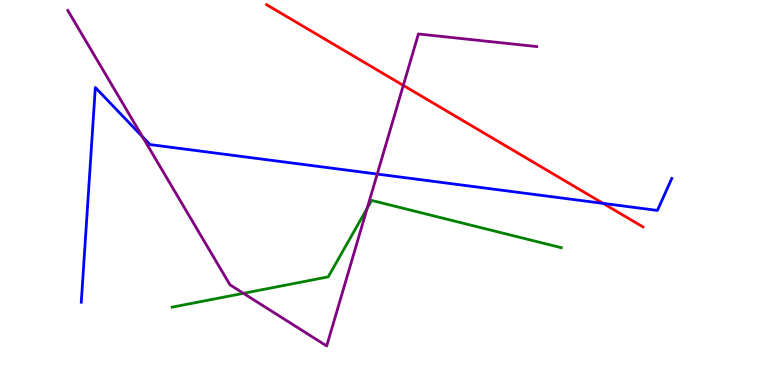[{'lines': ['blue', 'red'], 'intersections': [{'x': 7.78, 'y': 4.72}]}, {'lines': ['green', 'red'], 'intersections': []}, {'lines': ['purple', 'red'], 'intersections': [{'x': 5.2, 'y': 7.78}]}, {'lines': ['blue', 'green'], 'intersections': []}, {'lines': ['blue', 'purple'], 'intersections': [{'x': 1.84, 'y': 6.45}, {'x': 4.87, 'y': 5.48}]}, {'lines': ['green', 'purple'], 'intersections': [{'x': 3.14, 'y': 2.38}, {'x': 4.74, 'y': 4.59}]}]